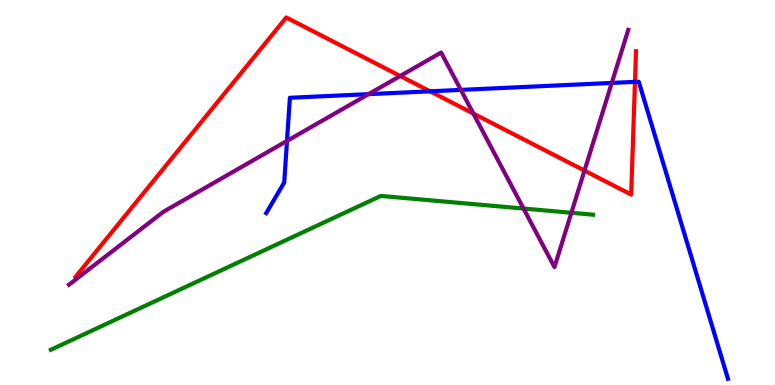[{'lines': ['blue', 'red'], 'intersections': [{'x': 5.55, 'y': 7.63}, {'x': 8.19, 'y': 7.87}]}, {'lines': ['green', 'red'], 'intersections': []}, {'lines': ['purple', 'red'], 'intersections': [{'x': 5.16, 'y': 8.03}, {'x': 6.11, 'y': 7.05}, {'x': 7.54, 'y': 5.57}]}, {'lines': ['blue', 'green'], 'intersections': []}, {'lines': ['blue', 'purple'], 'intersections': [{'x': 3.7, 'y': 6.34}, {'x': 4.76, 'y': 7.55}, {'x': 5.95, 'y': 7.67}, {'x': 7.89, 'y': 7.85}]}, {'lines': ['green', 'purple'], 'intersections': [{'x': 6.76, 'y': 4.58}, {'x': 7.37, 'y': 4.47}]}]